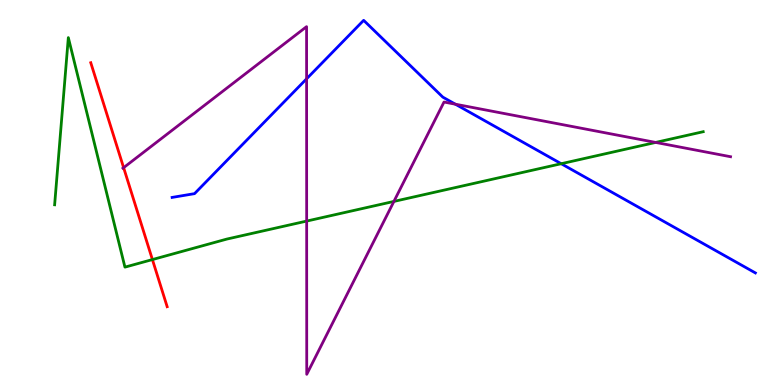[{'lines': ['blue', 'red'], 'intersections': []}, {'lines': ['green', 'red'], 'intersections': [{'x': 1.97, 'y': 3.26}]}, {'lines': ['purple', 'red'], 'intersections': [{'x': 1.6, 'y': 5.65}]}, {'lines': ['blue', 'green'], 'intersections': [{'x': 7.24, 'y': 5.75}]}, {'lines': ['blue', 'purple'], 'intersections': [{'x': 3.96, 'y': 7.95}, {'x': 5.88, 'y': 7.29}]}, {'lines': ['green', 'purple'], 'intersections': [{'x': 3.96, 'y': 4.26}, {'x': 5.08, 'y': 4.77}, {'x': 8.46, 'y': 6.3}]}]